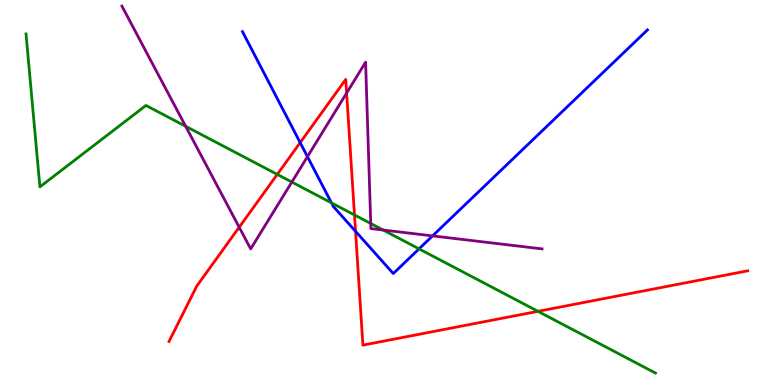[{'lines': ['blue', 'red'], 'intersections': [{'x': 3.87, 'y': 6.3}, {'x': 4.59, 'y': 3.99}]}, {'lines': ['green', 'red'], 'intersections': [{'x': 3.58, 'y': 5.47}, {'x': 4.57, 'y': 4.42}, {'x': 6.94, 'y': 1.91}]}, {'lines': ['purple', 'red'], 'intersections': [{'x': 3.09, 'y': 4.1}, {'x': 4.47, 'y': 7.58}]}, {'lines': ['blue', 'green'], 'intersections': [{'x': 4.28, 'y': 4.73}, {'x': 5.41, 'y': 3.54}]}, {'lines': ['blue', 'purple'], 'intersections': [{'x': 3.97, 'y': 5.93}, {'x': 5.58, 'y': 3.87}]}, {'lines': ['green', 'purple'], 'intersections': [{'x': 2.4, 'y': 6.72}, {'x': 3.77, 'y': 5.27}, {'x': 4.78, 'y': 4.19}, {'x': 4.94, 'y': 4.03}]}]